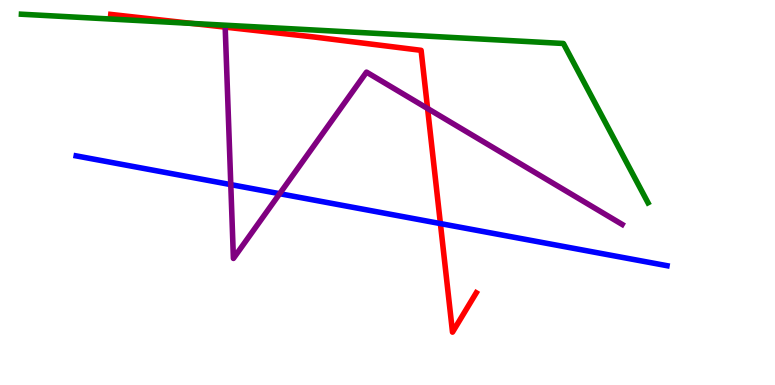[{'lines': ['blue', 'red'], 'intersections': [{'x': 5.68, 'y': 4.19}]}, {'lines': ['green', 'red'], 'intersections': [{'x': 2.47, 'y': 9.39}]}, {'lines': ['purple', 'red'], 'intersections': [{'x': 5.52, 'y': 7.18}]}, {'lines': ['blue', 'green'], 'intersections': []}, {'lines': ['blue', 'purple'], 'intersections': [{'x': 2.98, 'y': 5.2}, {'x': 3.61, 'y': 4.97}]}, {'lines': ['green', 'purple'], 'intersections': []}]